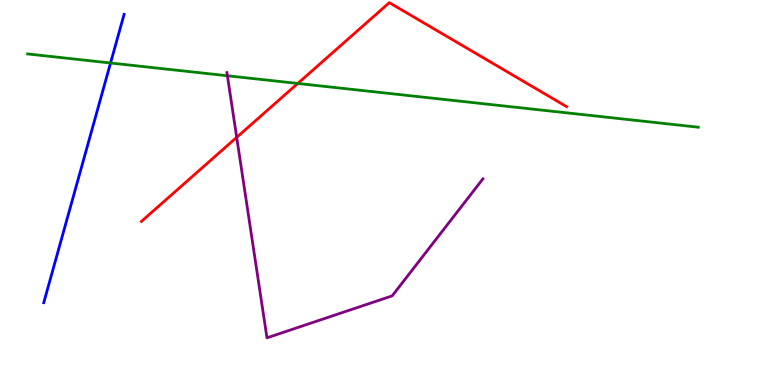[{'lines': ['blue', 'red'], 'intersections': []}, {'lines': ['green', 'red'], 'intersections': [{'x': 3.84, 'y': 7.83}]}, {'lines': ['purple', 'red'], 'intersections': [{'x': 3.05, 'y': 6.43}]}, {'lines': ['blue', 'green'], 'intersections': [{'x': 1.43, 'y': 8.36}]}, {'lines': ['blue', 'purple'], 'intersections': []}, {'lines': ['green', 'purple'], 'intersections': [{'x': 2.93, 'y': 8.03}]}]